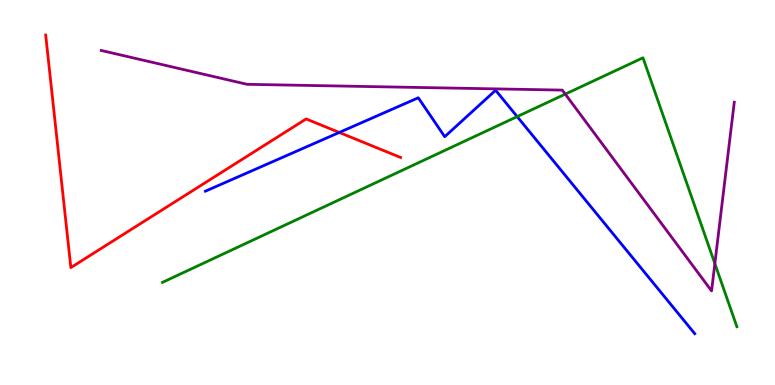[{'lines': ['blue', 'red'], 'intersections': [{'x': 4.38, 'y': 6.56}]}, {'lines': ['green', 'red'], 'intersections': []}, {'lines': ['purple', 'red'], 'intersections': []}, {'lines': ['blue', 'green'], 'intersections': [{'x': 6.67, 'y': 6.97}]}, {'lines': ['blue', 'purple'], 'intersections': []}, {'lines': ['green', 'purple'], 'intersections': [{'x': 7.29, 'y': 7.56}, {'x': 9.22, 'y': 3.15}]}]